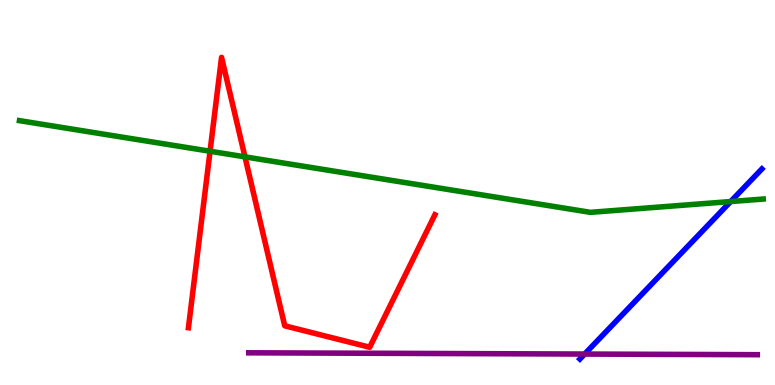[{'lines': ['blue', 'red'], 'intersections': []}, {'lines': ['green', 'red'], 'intersections': [{'x': 2.71, 'y': 6.07}, {'x': 3.16, 'y': 5.93}]}, {'lines': ['purple', 'red'], 'intersections': []}, {'lines': ['blue', 'green'], 'intersections': [{'x': 9.43, 'y': 4.77}]}, {'lines': ['blue', 'purple'], 'intersections': [{'x': 7.54, 'y': 0.804}]}, {'lines': ['green', 'purple'], 'intersections': []}]